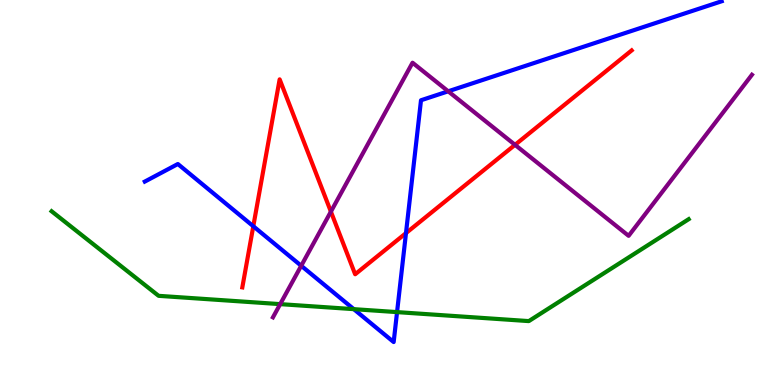[{'lines': ['blue', 'red'], 'intersections': [{'x': 3.27, 'y': 4.12}, {'x': 5.24, 'y': 3.94}]}, {'lines': ['green', 'red'], 'intersections': []}, {'lines': ['purple', 'red'], 'intersections': [{'x': 4.27, 'y': 4.5}, {'x': 6.65, 'y': 6.24}]}, {'lines': ['blue', 'green'], 'intersections': [{'x': 4.57, 'y': 1.97}, {'x': 5.12, 'y': 1.89}]}, {'lines': ['blue', 'purple'], 'intersections': [{'x': 3.89, 'y': 3.1}, {'x': 5.78, 'y': 7.63}]}, {'lines': ['green', 'purple'], 'intersections': [{'x': 3.62, 'y': 2.1}]}]